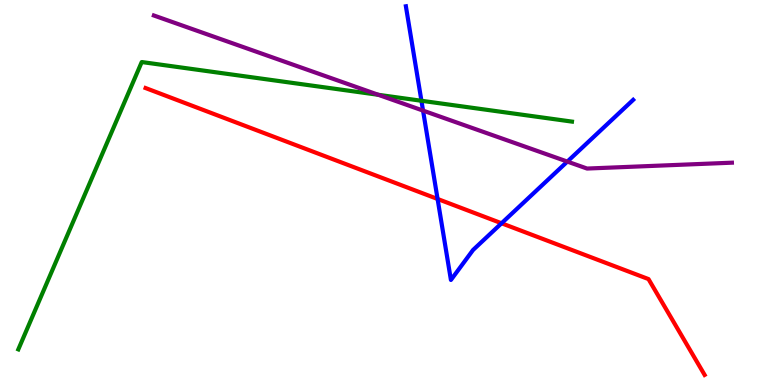[{'lines': ['blue', 'red'], 'intersections': [{'x': 5.65, 'y': 4.83}, {'x': 6.47, 'y': 4.2}]}, {'lines': ['green', 'red'], 'intersections': []}, {'lines': ['purple', 'red'], 'intersections': []}, {'lines': ['blue', 'green'], 'intersections': [{'x': 5.44, 'y': 7.38}]}, {'lines': ['blue', 'purple'], 'intersections': [{'x': 5.46, 'y': 7.13}, {'x': 7.32, 'y': 5.8}]}, {'lines': ['green', 'purple'], 'intersections': [{'x': 4.88, 'y': 7.54}]}]